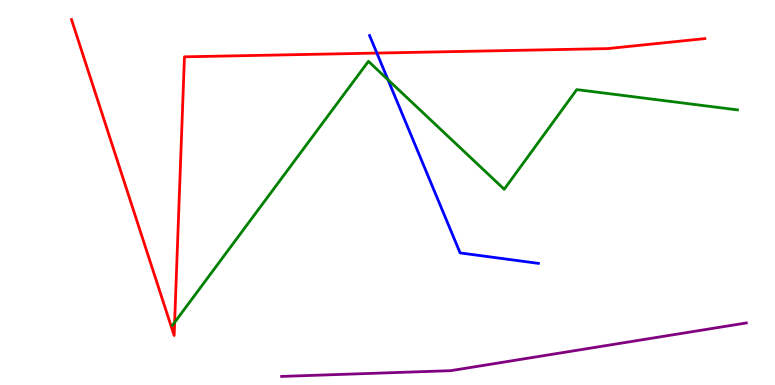[{'lines': ['blue', 'red'], 'intersections': [{'x': 4.86, 'y': 8.62}]}, {'lines': ['green', 'red'], 'intersections': [{'x': 2.25, 'y': 1.63}]}, {'lines': ['purple', 'red'], 'intersections': []}, {'lines': ['blue', 'green'], 'intersections': [{'x': 5.01, 'y': 7.93}]}, {'lines': ['blue', 'purple'], 'intersections': []}, {'lines': ['green', 'purple'], 'intersections': []}]